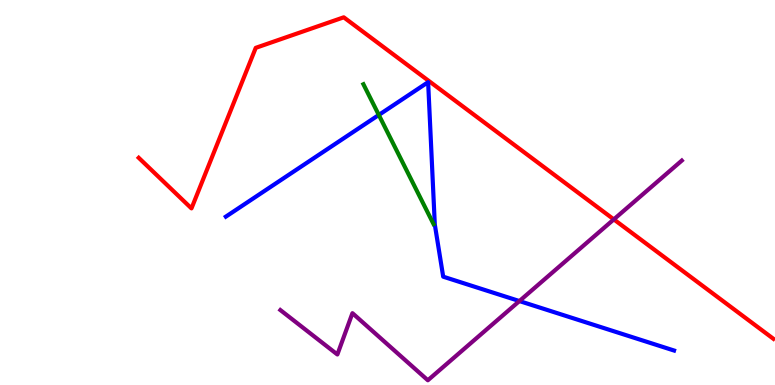[{'lines': ['blue', 'red'], 'intersections': []}, {'lines': ['green', 'red'], 'intersections': []}, {'lines': ['purple', 'red'], 'intersections': [{'x': 7.92, 'y': 4.3}]}, {'lines': ['blue', 'green'], 'intersections': [{'x': 4.89, 'y': 7.01}]}, {'lines': ['blue', 'purple'], 'intersections': [{'x': 6.7, 'y': 2.18}]}, {'lines': ['green', 'purple'], 'intersections': []}]